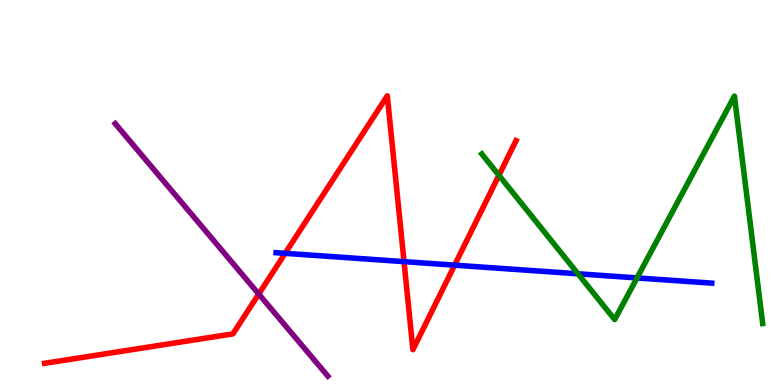[{'lines': ['blue', 'red'], 'intersections': [{'x': 3.68, 'y': 3.42}, {'x': 5.21, 'y': 3.2}, {'x': 5.87, 'y': 3.11}]}, {'lines': ['green', 'red'], 'intersections': [{'x': 6.44, 'y': 5.45}]}, {'lines': ['purple', 'red'], 'intersections': [{'x': 3.34, 'y': 2.36}]}, {'lines': ['blue', 'green'], 'intersections': [{'x': 7.46, 'y': 2.89}, {'x': 8.22, 'y': 2.78}]}, {'lines': ['blue', 'purple'], 'intersections': []}, {'lines': ['green', 'purple'], 'intersections': []}]